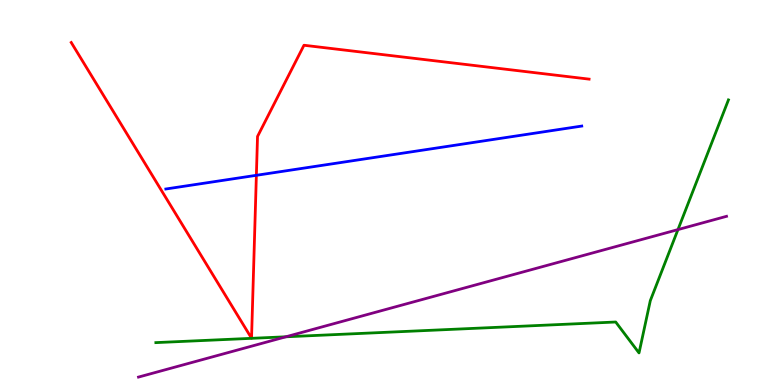[{'lines': ['blue', 'red'], 'intersections': [{'x': 3.31, 'y': 5.45}]}, {'lines': ['green', 'red'], 'intersections': []}, {'lines': ['purple', 'red'], 'intersections': []}, {'lines': ['blue', 'green'], 'intersections': []}, {'lines': ['blue', 'purple'], 'intersections': []}, {'lines': ['green', 'purple'], 'intersections': [{'x': 3.69, 'y': 1.25}, {'x': 8.75, 'y': 4.04}]}]